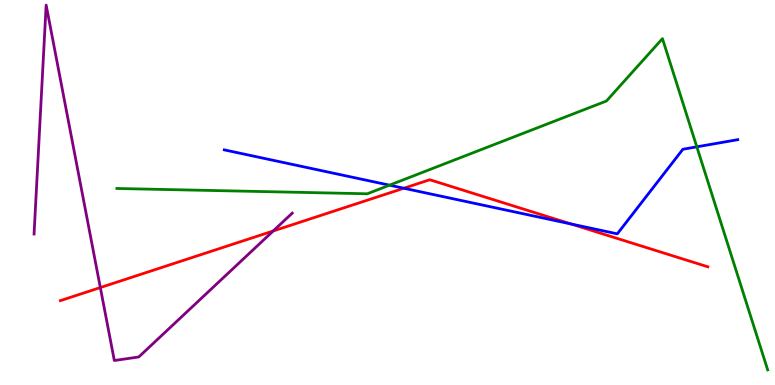[{'lines': ['blue', 'red'], 'intersections': [{'x': 5.21, 'y': 5.11}, {'x': 7.37, 'y': 4.18}]}, {'lines': ['green', 'red'], 'intersections': []}, {'lines': ['purple', 'red'], 'intersections': [{'x': 1.29, 'y': 2.53}, {'x': 3.52, 'y': 4.0}]}, {'lines': ['blue', 'green'], 'intersections': [{'x': 5.03, 'y': 5.19}, {'x': 8.99, 'y': 6.19}]}, {'lines': ['blue', 'purple'], 'intersections': []}, {'lines': ['green', 'purple'], 'intersections': []}]